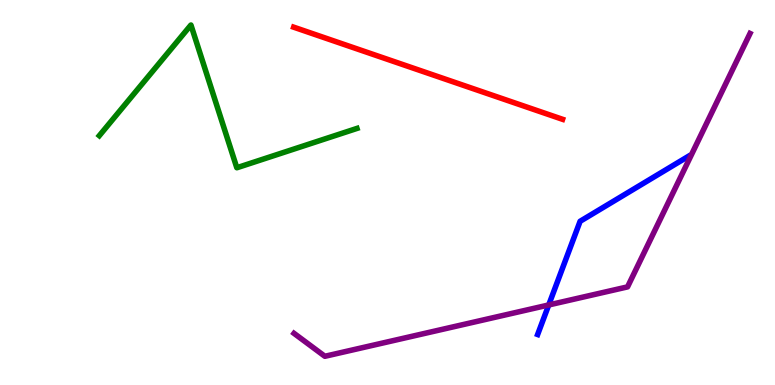[{'lines': ['blue', 'red'], 'intersections': []}, {'lines': ['green', 'red'], 'intersections': []}, {'lines': ['purple', 'red'], 'intersections': []}, {'lines': ['blue', 'green'], 'intersections': []}, {'lines': ['blue', 'purple'], 'intersections': [{'x': 7.08, 'y': 2.08}]}, {'lines': ['green', 'purple'], 'intersections': []}]